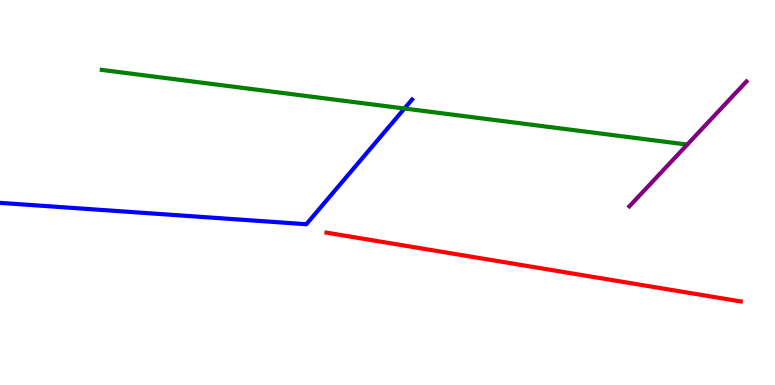[{'lines': ['blue', 'red'], 'intersections': []}, {'lines': ['green', 'red'], 'intersections': []}, {'lines': ['purple', 'red'], 'intersections': []}, {'lines': ['blue', 'green'], 'intersections': [{'x': 5.22, 'y': 7.18}]}, {'lines': ['blue', 'purple'], 'intersections': []}, {'lines': ['green', 'purple'], 'intersections': []}]